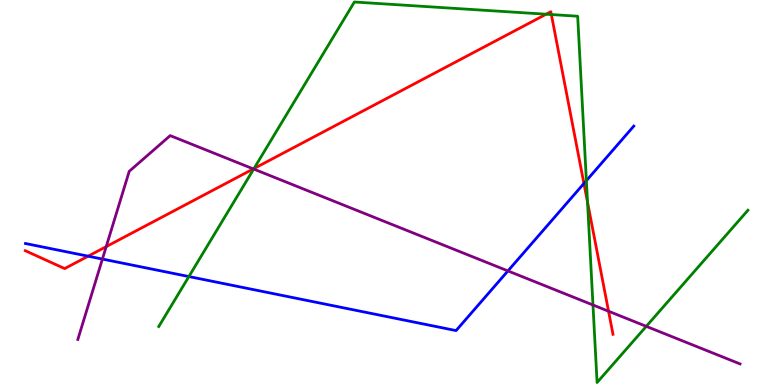[{'lines': ['blue', 'red'], 'intersections': [{'x': 1.14, 'y': 3.35}, {'x': 7.53, 'y': 5.23}]}, {'lines': ['green', 'red'], 'intersections': [{'x': 3.28, 'y': 5.62}, {'x': 7.05, 'y': 9.63}, {'x': 7.11, 'y': 9.62}, {'x': 7.58, 'y': 4.75}]}, {'lines': ['purple', 'red'], 'intersections': [{'x': 1.37, 'y': 3.59}, {'x': 3.27, 'y': 5.61}, {'x': 7.85, 'y': 1.92}]}, {'lines': ['blue', 'green'], 'intersections': [{'x': 2.44, 'y': 2.82}, {'x': 7.57, 'y': 5.31}]}, {'lines': ['blue', 'purple'], 'intersections': [{'x': 1.32, 'y': 3.27}, {'x': 6.55, 'y': 2.96}]}, {'lines': ['green', 'purple'], 'intersections': [{'x': 3.27, 'y': 5.61}, {'x': 7.65, 'y': 2.08}, {'x': 8.34, 'y': 1.52}]}]